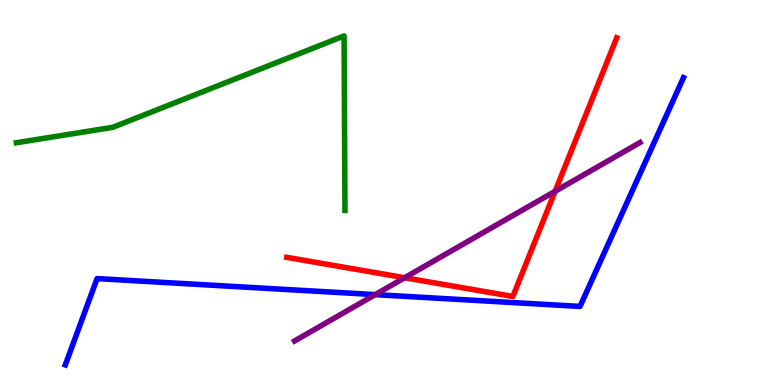[{'lines': ['blue', 'red'], 'intersections': []}, {'lines': ['green', 'red'], 'intersections': []}, {'lines': ['purple', 'red'], 'intersections': [{'x': 5.22, 'y': 2.79}, {'x': 7.16, 'y': 5.03}]}, {'lines': ['blue', 'green'], 'intersections': []}, {'lines': ['blue', 'purple'], 'intersections': [{'x': 4.84, 'y': 2.35}]}, {'lines': ['green', 'purple'], 'intersections': []}]